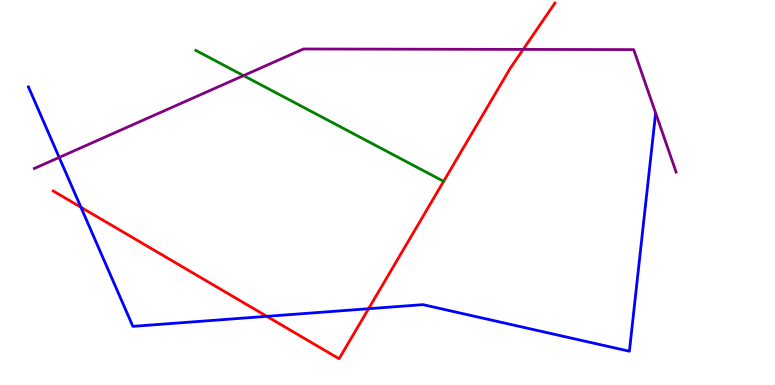[{'lines': ['blue', 'red'], 'intersections': [{'x': 1.04, 'y': 4.62}, {'x': 3.44, 'y': 1.78}, {'x': 4.76, 'y': 1.98}]}, {'lines': ['green', 'red'], 'intersections': []}, {'lines': ['purple', 'red'], 'intersections': [{'x': 6.75, 'y': 8.72}]}, {'lines': ['blue', 'green'], 'intersections': []}, {'lines': ['blue', 'purple'], 'intersections': [{'x': 0.764, 'y': 5.91}]}, {'lines': ['green', 'purple'], 'intersections': [{'x': 3.14, 'y': 8.04}]}]